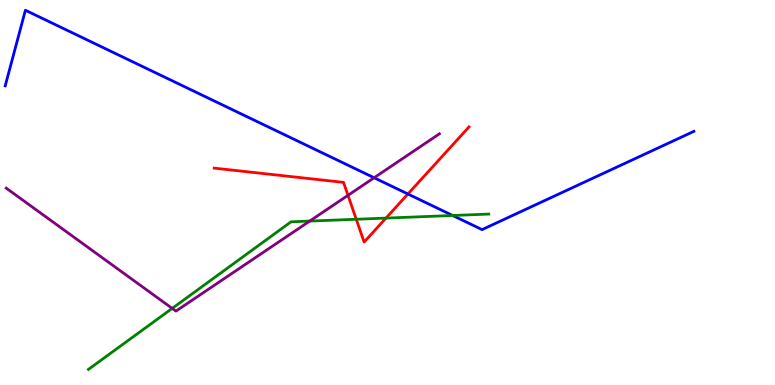[{'lines': ['blue', 'red'], 'intersections': [{'x': 5.26, 'y': 4.96}]}, {'lines': ['green', 'red'], 'intersections': [{'x': 4.6, 'y': 4.3}, {'x': 4.98, 'y': 4.34}]}, {'lines': ['purple', 'red'], 'intersections': [{'x': 4.49, 'y': 4.93}]}, {'lines': ['blue', 'green'], 'intersections': [{'x': 5.84, 'y': 4.4}]}, {'lines': ['blue', 'purple'], 'intersections': [{'x': 4.83, 'y': 5.38}]}, {'lines': ['green', 'purple'], 'intersections': [{'x': 2.22, 'y': 1.99}, {'x': 4.0, 'y': 4.26}]}]